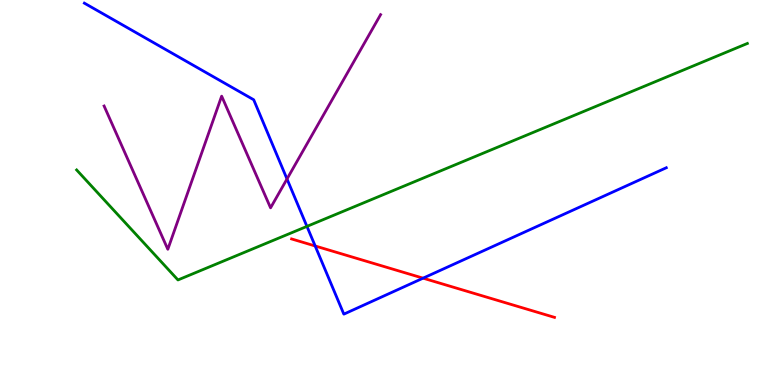[{'lines': ['blue', 'red'], 'intersections': [{'x': 4.07, 'y': 3.61}, {'x': 5.46, 'y': 2.77}]}, {'lines': ['green', 'red'], 'intersections': []}, {'lines': ['purple', 'red'], 'intersections': []}, {'lines': ['blue', 'green'], 'intersections': [{'x': 3.96, 'y': 4.12}]}, {'lines': ['blue', 'purple'], 'intersections': [{'x': 3.7, 'y': 5.35}]}, {'lines': ['green', 'purple'], 'intersections': []}]